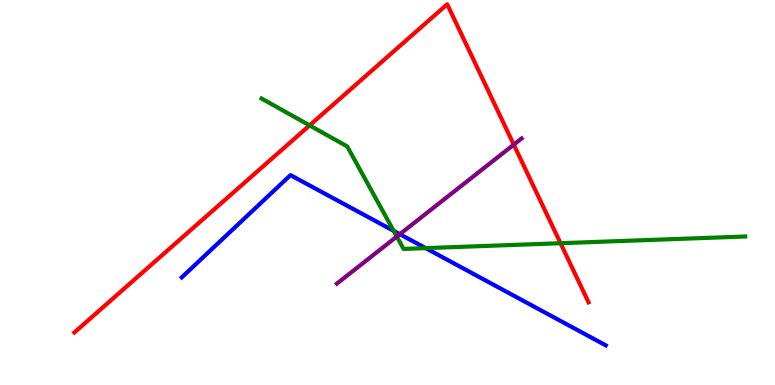[{'lines': ['blue', 'red'], 'intersections': []}, {'lines': ['green', 'red'], 'intersections': [{'x': 3.99, 'y': 6.74}, {'x': 7.23, 'y': 3.68}]}, {'lines': ['purple', 'red'], 'intersections': [{'x': 6.63, 'y': 6.24}]}, {'lines': ['blue', 'green'], 'intersections': [{'x': 5.08, 'y': 4.0}, {'x': 5.49, 'y': 3.56}]}, {'lines': ['blue', 'purple'], 'intersections': [{'x': 5.16, 'y': 3.92}]}, {'lines': ['green', 'purple'], 'intersections': [{'x': 5.12, 'y': 3.86}]}]